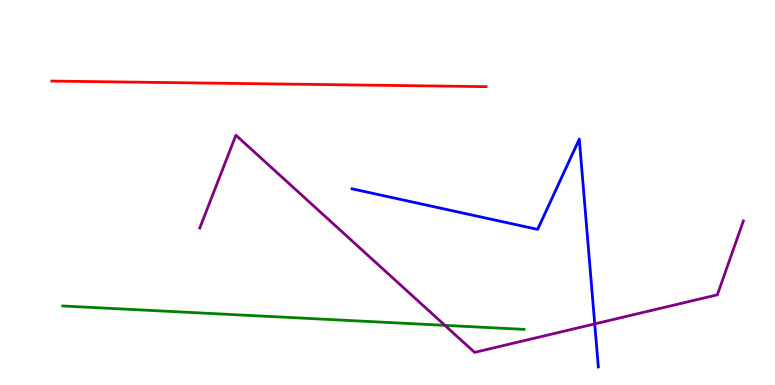[{'lines': ['blue', 'red'], 'intersections': []}, {'lines': ['green', 'red'], 'intersections': []}, {'lines': ['purple', 'red'], 'intersections': []}, {'lines': ['blue', 'green'], 'intersections': []}, {'lines': ['blue', 'purple'], 'intersections': [{'x': 7.67, 'y': 1.59}]}, {'lines': ['green', 'purple'], 'intersections': [{'x': 5.74, 'y': 1.55}]}]